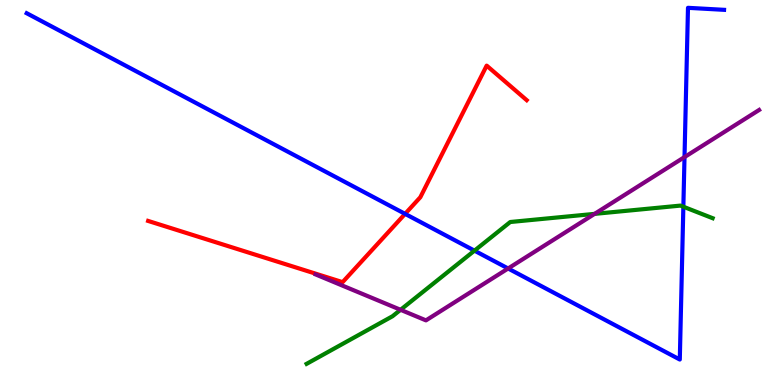[{'lines': ['blue', 'red'], 'intersections': [{'x': 5.23, 'y': 4.44}]}, {'lines': ['green', 'red'], 'intersections': []}, {'lines': ['purple', 'red'], 'intersections': []}, {'lines': ['blue', 'green'], 'intersections': [{'x': 6.12, 'y': 3.49}, {'x': 8.82, 'y': 4.63}]}, {'lines': ['blue', 'purple'], 'intersections': [{'x': 6.56, 'y': 3.03}, {'x': 8.83, 'y': 5.92}]}, {'lines': ['green', 'purple'], 'intersections': [{'x': 5.17, 'y': 1.95}, {'x': 7.67, 'y': 4.44}]}]